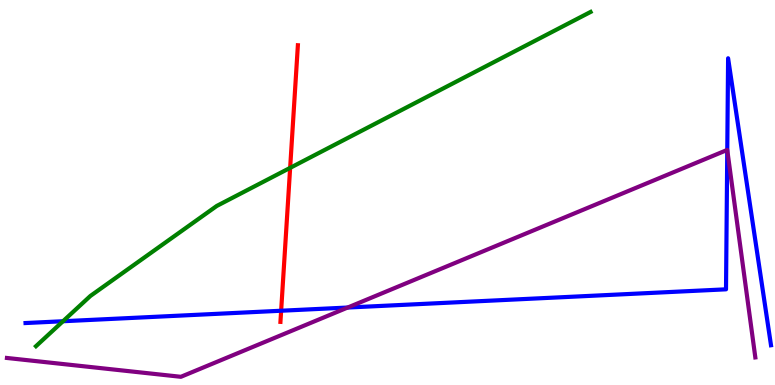[{'lines': ['blue', 'red'], 'intersections': [{'x': 3.63, 'y': 1.93}]}, {'lines': ['green', 'red'], 'intersections': [{'x': 3.74, 'y': 5.64}]}, {'lines': ['purple', 'red'], 'intersections': []}, {'lines': ['blue', 'green'], 'intersections': [{'x': 0.813, 'y': 1.66}]}, {'lines': ['blue', 'purple'], 'intersections': [{'x': 4.49, 'y': 2.01}, {'x': 9.38, 'y': 6.1}]}, {'lines': ['green', 'purple'], 'intersections': []}]